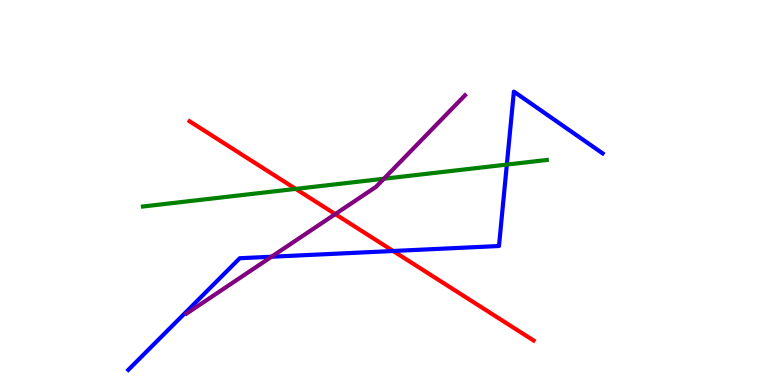[{'lines': ['blue', 'red'], 'intersections': [{'x': 5.07, 'y': 3.48}]}, {'lines': ['green', 'red'], 'intersections': [{'x': 3.82, 'y': 5.09}]}, {'lines': ['purple', 'red'], 'intersections': [{'x': 4.33, 'y': 4.44}]}, {'lines': ['blue', 'green'], 'intersections': [{'x': 6.54, 'y': 5.73}]}, {'lines': ['blue', 'purple'], 'intersections': [{'x': 3.5, 'y': 3.33}]}, {'lines': ['green', 'purple'], 'intersections': [{'x': 4.95, 'y': 5.36}]}]